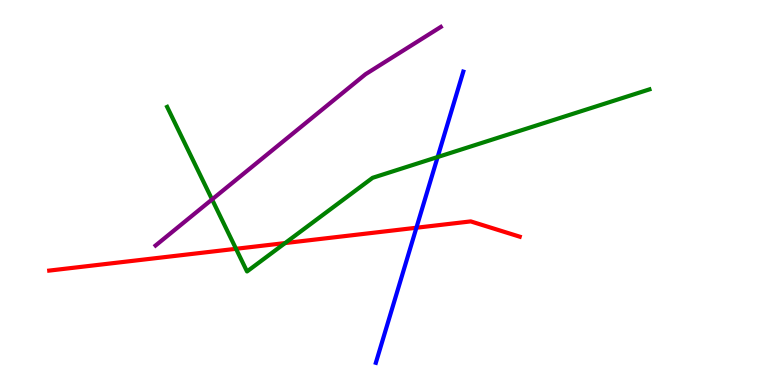[{'lines': ['blue', 'red'], 'intersections': [{'x': 5.37, 'y': 4.08}]}, {'lines': ['green', 'red'], 'intersections': [{'x': 3.05, 'y': 3.54}, {'x': 3.68, 'y': 3.69}]}, {'lines': ['purple', 'red'], 'intersections': []}, {'lines': ['blue', 'green'], 'intersections': [{'x': 5.65, 'y': 5.92}]}, {'lines': ['blue', 'purple'], 'intersections': []}, {'lines': ['green', 'purple'], 'intersections': [{'x': 2.74, 'y': 4.82}]}]